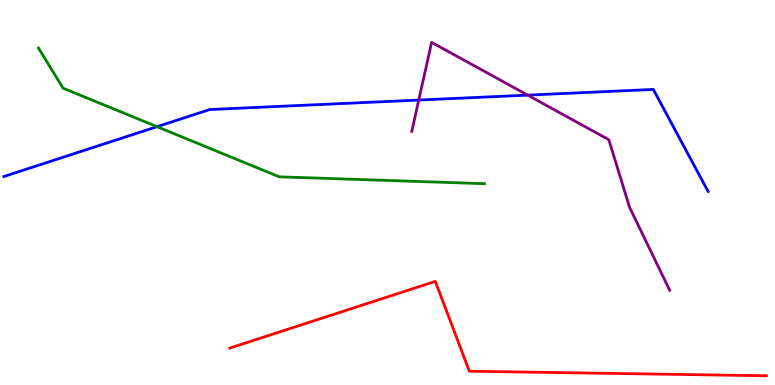[{'lines': ['blue', 'red'], 'intersections': []}, {'lines': ['green', 'red'], 'intersections': []}, {'lines': ['purple', 'red'], 'intersections': []}, {'lines': ['blue', 'green'], 'intersections': [{'x': 2.03, 'y': 6.71}]}, {'lines': ['blue', 'purple'], 'intersections': [{'x': 5.4, 'y': 7.4}, {'x': 6.81, 'y': 7.53}]}, {'lines': ['green', 'purple'], 'intersections': []}]